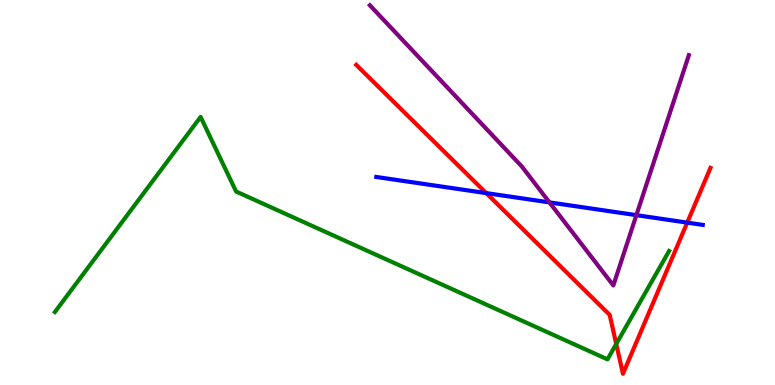[{'lines': ['blue', 'red'], 'intersections': [{'x': 6.27, 'y': 4.98}, {'x': 8.87, 'y': 4.22}]}, {'lines': ['green', 'red'], 'intersections': [{'x': 7.95, 'y': 1.07}]}, {'lines': ['purple', 'red'], 'intersections': []}, {'lines': ['blue', 'green'], 'intersections': []}, {'lines': ['blue', 'purple'], 'intersections': [{'x': 7.09, 'y': 4.74}, {'x': 8.21, 'y': 4.41}]}, {'lines': ['green', 'purple'], 'intersections': []}]